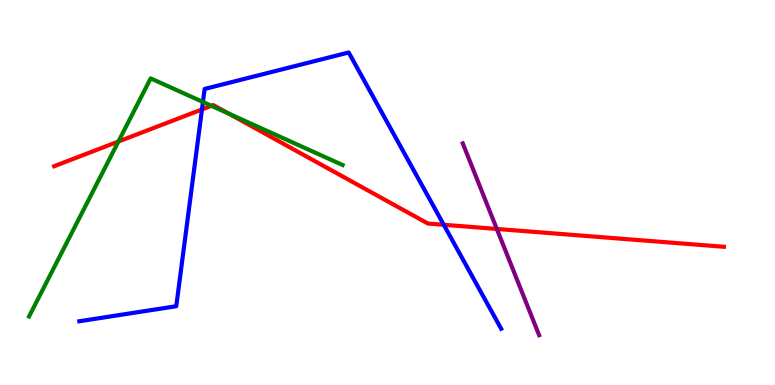[{'lines': ['blue', 'red'], 'intersections': [{'x': 2.61, 'y': 7.16}, {'x': 5.73, 'y': 4.16}]}, {'lines': ['green', 'red'], 'intersections': [{'x': 1.53, 'y': 6.32}, {'x': 2.73, 'y': 7.25}, {'x': 2.95, 'y': 7.05}]}, {'lines': ['purple', 'red'], 'intersections': [{'x': 6.41, 'y': 4.05}]}, {'lines': ['blue', 'green'], 'intersections': [{'x': 2.62, 'y': 7.35}]}, {'lines': ['blue', 'purple'], 'intersections': []}, {'lines': ['green', 'purple'], 'intersections': []}]